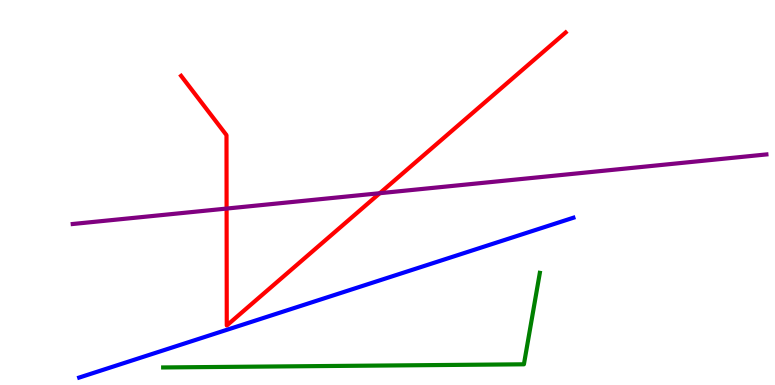[{'lines': ['blue', 'red'], 'intersections': []}, {'lines': ['green', 'red'], 'intersections': []}, {'lines': ['purple', 'red'], 'intersections': [{'x': 2.92, 'y': 4.58}, {'x': 4.9, 'y': 4.98}]}, {'lines': ['blue', 'green'], 'intersections': []}, {'lines': ['blue', 'purple'], 'intersections': []}, {'lines': ['green', 'purple'], 'intersections': []}]